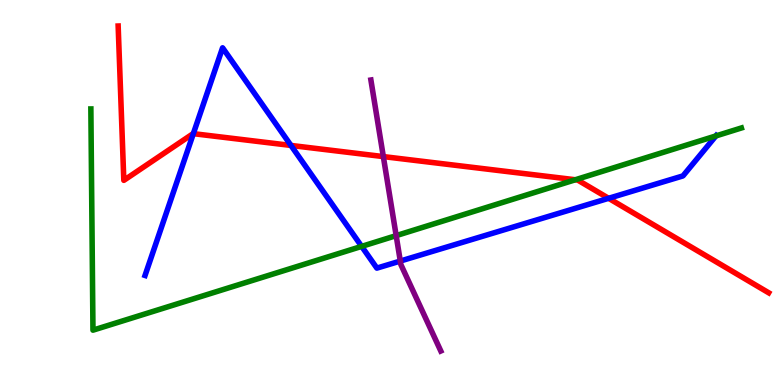[{'lines': ['blue', 'red'], 'intersections': [{'x': 2.49, 'y': 6.53}, {'x': 3.75, 'y': 6.22}, {'x': 7.85, 'y': 4.85}]}, {'lines': ['green', 'red'], 'intersections': [{'x': 7.42, 'y': 5.33}]}, {'lines': ['purple', 'red'], 'intersections': [{'x': 4.95, 'y': 5.93}]}, {'lines': ['blue', 'green'], 'intersections': [{'x': 4.67, 'y': 3.6}, {'x': 9.24, 'y': 6.47}]}, {'lines': ['blue', 'purple'], 'intersections': [{'x': 5.17, 'y': 3.22}]}, {'lines': ['green', 'purple'], 'intersections': [{'x': 5.11, 'y': 3.88}]}]